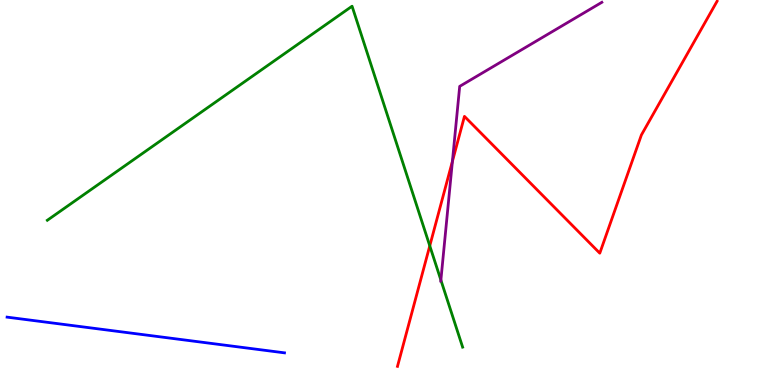[{'lines': ['blue', 'red'], 'intersections': []}, {'lines': ['green', 'red'], 'intersections': [{'x': 5.55, 'y': 3.61}]}, {'lines': ['purple', 'red'], 'intersections': [{'x': 5.84, 'y': 5.81}]}, {'lines': ['blue', 'green'], 'intersections': []}, {'lines': ['blue', 'purple'], 'intersections': []}, {'lines': ['green', 'purple'], 'intersections': [{'x': 5.69, 'y': 2.72}]}]